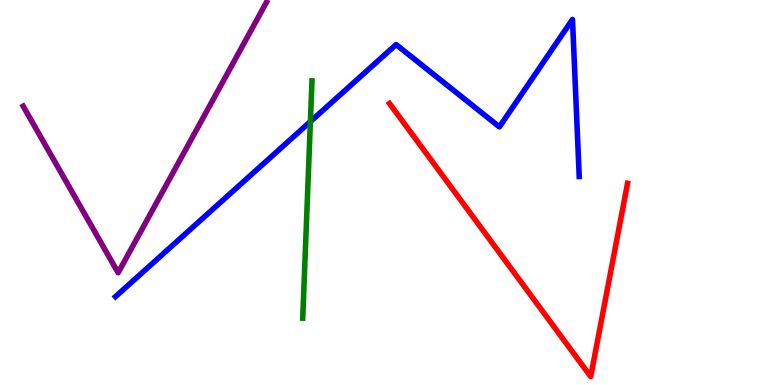[{'lines': ['blue', 'red'], 'intersections': []}, {'lines': ['green', 'red'], 'intersections': []}, {'lines': ['purple', 'red'], 'intersections': []}, {'lines': ['blue', 'green'], 'intersections': [{'x': 4.01, 'y': 6.84}]}, {'lines': ['blue', 'purple'], 'intersections': []}, {'lines': ['green', 'purple'], 'intersections': []}]